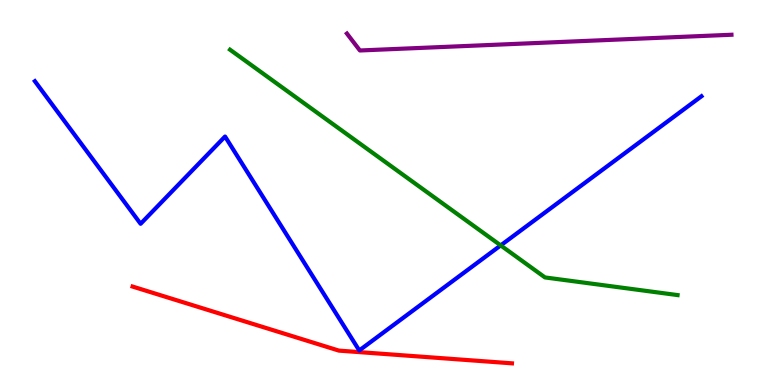[{'lines': ['blue', 'red'], 'intersections': []}, {'lines': ['green', 'red'], 'intersections': []}, {'lines': ['purple', 'red'], 'intersections': []}, {'lines': ['blue', 'green'], 'intersections': [{'x': 6.46, 'y': 3.63}]}, {'lines': ['blue', 'purple'], 'intersections': []}, {'lines': ['green', 'purple'], 'intersections': []}]